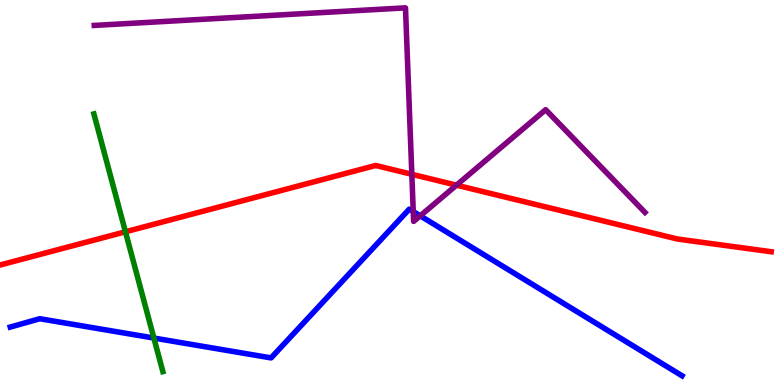[{'lines': ['blue', 'red'], 'intersections': []}, {'lines': ['green', 'red'], 'intersections': [{'x': 1.62, 'y': 3.98}]}, {'lines': ['purple', 'red'], 'intersections': [{'x': 5.31, 'y': 5.47}, {'x': 5.89, 'y': 5.19}]}, {'lines': ['blue', 'green'], 'intersections': [{'x': 1.99, 'y': 1.22}]}, {'lines': ['blue', 'purple'], 'intersections': [{'x': 5.33, 'y': 4.5}, {'x': 5.42, 'y': 4.39}]}, {'lines': ['green', 'purple'], 'intersections': []}]